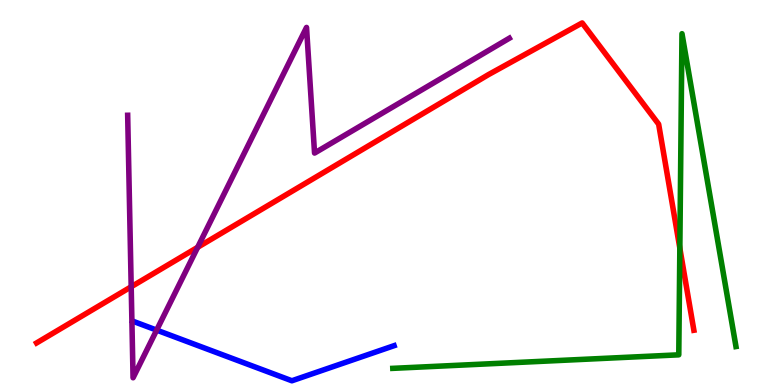[{'lines': ['blue', 'red'], 'intersections': []}, {'lines': ['green', 'red'], 'intersections': [{'x': 8.77, 'y': 3.55}]}, {'lines': ['purple', 'red'], 'intersections': [{'x': 1.69, 'y': 2.55}, {'x': 2.55, 'y': 3.58}]}, {'lines': ['blue', 'green'], 'intersections': []}, {'lines': ['blue', 'purple'], 'intersections': [{'x': 2.02, 'y': 1.43}]}, {'lines': ['green', 'purple'], 'intersections': []}]